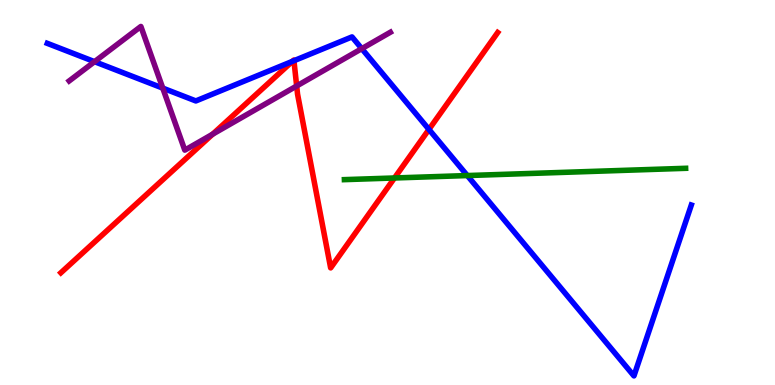[{'lines': ['blue', 'red'], 'intersections': [{'x': 3.77, 'y': 8.41}, {'x': 3.79, 'y': 8.42}, {'x': 5.53, 'y': 6.64}]}, {'lines': ['green', 'red'], 'intersections': [{'x': 5.09, 'y': 5.38}]}, {'lines': ['purple', 'red'], 'intersections': [{'x': 2.74, 'y': 6.51}, {'x': 3.83, 'y': 7.77}]}, {'lines': ['blue', 'green'], 'intersections': [{'x': 6.03, 'y': 5.44}]}, {'lines': ['blue', 'purple'], 'intersections': [{'x': 1.22, 'y': 8.4}, {'x': 2.1, 'y': 7.71}, {'x': 4.67, 'y': 8.74}]}, {'lines': ['green', 'purple'], 'intersections': []}]